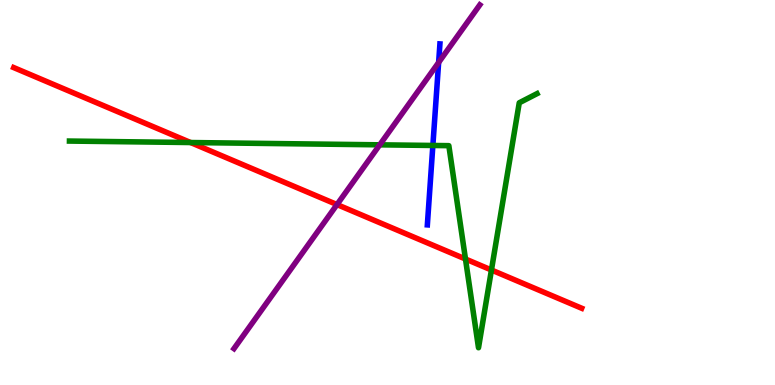[{'lines': ['blue', 'red'], 'intersections': []}, {'lines': ['green', 'red'], 'intersections': [{'x': 2.46, 'y': 6.3}, {'x': 6.01, 'y': 3.27}, {'x': 6.34, 'y': 2.99}]}, {'lines': ['purple', 'red'], 'intersections': [{'x': 4.35, 'y': 4.69}]}, {'lines': ['blue', 'green'], 'intersections': [{'x': 5.59, 'y': 6.22}]}, {'lines': ['blue', 'purple'], 'intersections': [{'x': 5.66, 'y': 8.38}]}, {'lines': ['green', 'purple'], 'intersections': [{'x': 4.9, 'y': 6.24}]}]